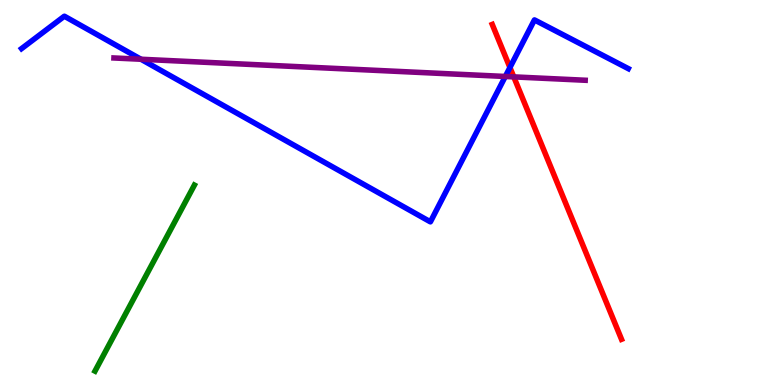[{'lines': ['blue', 'red'], 'intersections': [{'x': 6.58, 'y': 8.25}]}, {'lines': ['green', 'red'], 'intersections': []}, {'lines': ['purple', 'red'], 'intersections': [{'x': 6.63, 'y': 8.0}]}, {'lines': ['blue', 'green'], 'intersections': []}, {'lines': ['blue', 'purple'], 'intersections': [{'x': 1.82, 'y': 8.46}, {'x': 6.52, 'y': 8.01}]}, {'lines': ['green', 'purple'], 'intersections': []}]